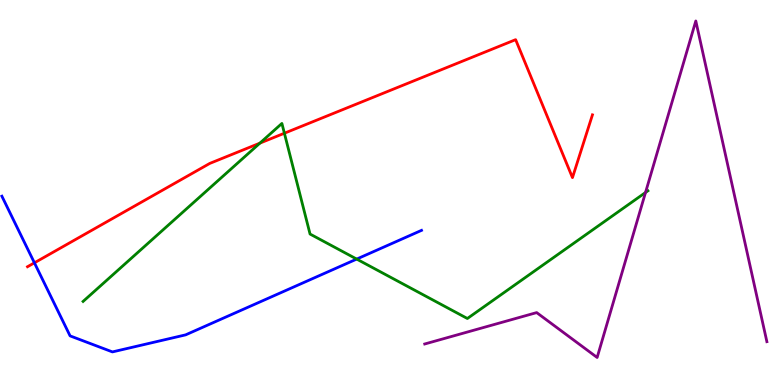[{'lines': ['blue', 'red'], 'intersections': [{'x': 0.444, 'y': 3.17}]}, {'lines': ['green', 'red'], 'intersections': [{'x': 3.35, 'y': 6.28}, {'x': 3.67, 'y': 6.54}]}, {'lines': ['purple', 'red'], 'intersections': []}, {'lines': ['blue', 'green'], 'intersections': [{'x': 4.6, 'y': 3.27}]}, {'lines': ['blue', 'purple'], 'intersections': []}, {'lines': ['green', 'purple'], 'intersections': [{'x': 8.33, 'y': 5.0}]}]